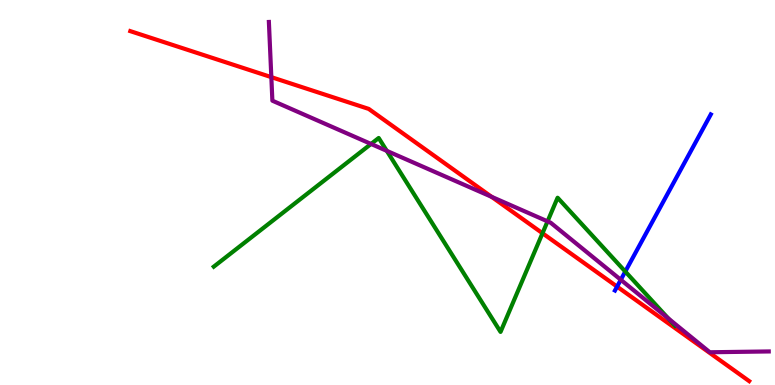[{'lines': ['blue', 'red'], 'intersections': [{'x': 7.96, 'y': 2.56}]}, {'lines': ['green', 'red'], 'intersections': [{'x': 7.0, 'y': 3.94}]}, {'lines': ['purple', 'red'], 'intersections': [{'x': 3.5, 'y': 8.0}, {'x': 6.34, 'y': 4.89}]}, {'lines': ['blue', 'green'], 'intersections': [{'x': 8.07, 'y': 2.95}]}, {'lines': ['blue', 'purple'], 'intersections': [{'x': 8.01, 'y': 2.73}]}, {'lines': ['green', 'purple'], 'intersections': [{'x': 4.79, 'y': 6.26}, {'x': 4.99, 'y': 6.08}, {'x': 7.07, 'y': 4.25}, {'x': 8.62, 'y': 1.73}]}]